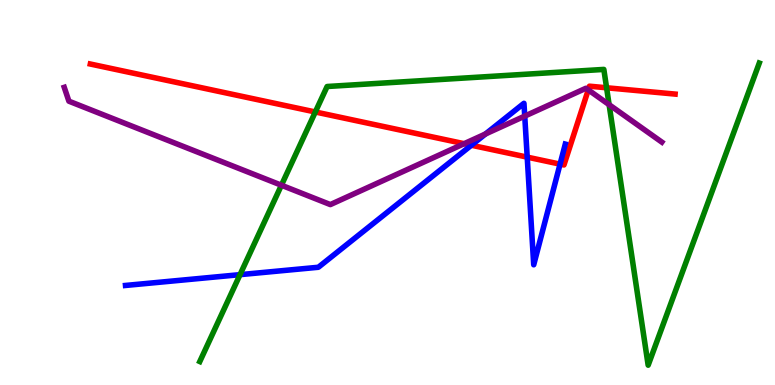[{'lines': ['blue', 'red'], 'intersections': [{'x': 6.08, 'y': 6.23}, {'x': 6.8, 'y': 5.92}, {'x': 7.23, 'y': 5.74}]}, {'lines': ['green', 'red'], 'intersections': [{'x': 4.07, 'y': 7.09}, {'x': 7.83, 'y': 7.72}]}, {'lines': ['purple', 'red'], 'intersections': [{'x': 5.99, 'y': 6.27}, {'x': 7.59, 'y': 7.67}]}, {'lines': ['blue', 'green'], 'intersections': [{'x': 3.1, 'y': 2.87}]}, {'lines': ['blue', 'purple'], 'intersections': [{'x': 6.26, 'y': 6.52}, {'x': 6.77, 'y': 6.98}]}, {'lines': ['green', 'purple'], 'intersections': [{'x': 3.63, 'y': 5.19}, {'x': 7.86, 'y': 7.28}]}]